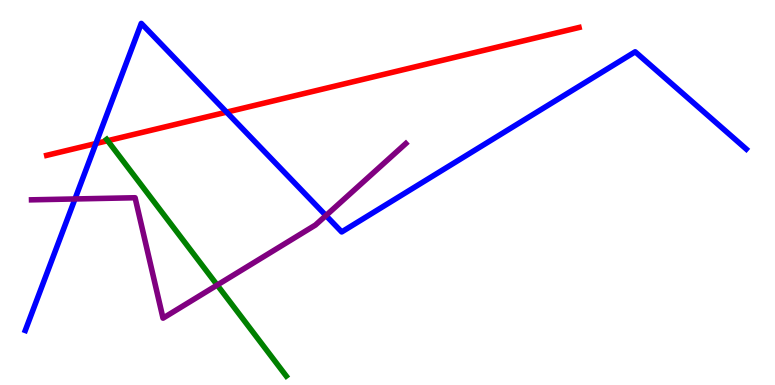[{'lines': ['blue', 'red'], 'intersections': [{'x': 1.24, 'y': 6.27}, {'x': 2.92, 'y': 7.09}]}, {'lines': ['green', 'red'], 'intersections': [{'x': 1.39, 'y': 6.35}]}, {'lines': ['purple', 'red'], 'intersections': []}, {'lines': ['blue', 'green'], 'intersections': []}, {'lines': ['blue', 'purple'], 'intersections': [{'x': 0.967, 'y': 4.83}, {'x': 4.21, 'y': 4.4}]}, {'lines': ['green', 'purple'], 'intersections': [{'x': 2.8, 'y': 2.6}]}]